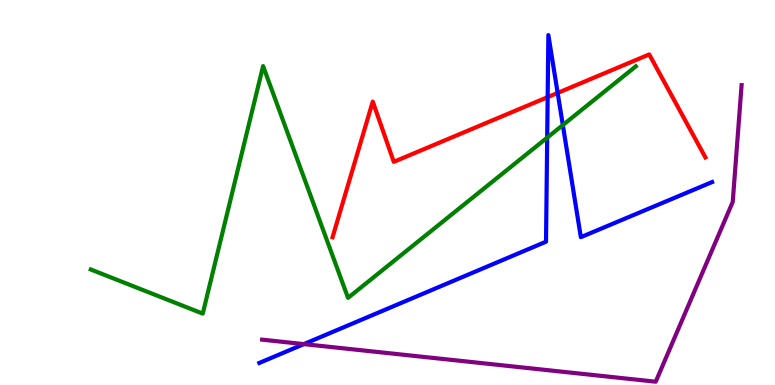[{'lines': ['blue', 'red'], 'intersections': [{'x': 7.07, 'y': 7.48}, {'x': 7.2, 'y': 7.59}]}, {'lines': ['green', 'red'], 'intersections': []}, {'lines': ['purple', 'red'], 'intersections': []}, {'lines': ['blue', 'green'], 'intersections': [{'x': 7.06, 'y': 6.43}, {'x': 7.26, 'y': 6.75}]}, {'lines': ['blue', 'purple'], 'intersections': [{'x': 3.92, 'y': 1.06}]}, {'lines': ['green', 'purple'], 'intersections': []}]